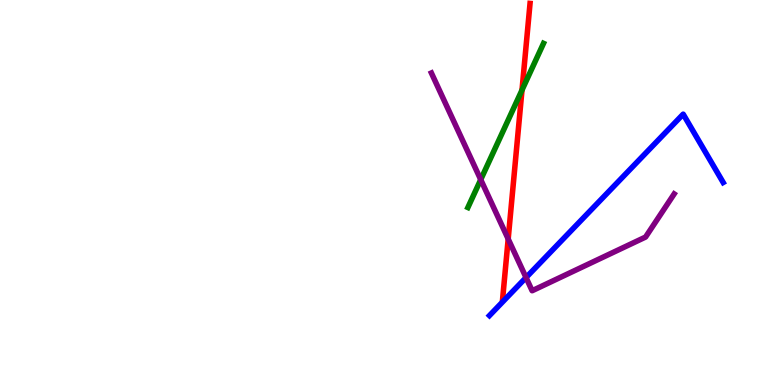[{'lines': ['blue', 'red'], 'intersections': []}, {'lines': ['green', 'red'], 'intersections': [{'x': 6.74, 'y': 7.66}]}, {'lines': ['purple', 'red'], 'intersections': [{'x': 6.56, 'y': 3.79}]}, {'lines': ['blue', 'green'], 'intersections': []}, {'lines': ['blue', 'purple'], 'intersections': [{'x': 6.79, 'y': 2.79}]}, {'lines': ['green', 'purple'], 'intersections': [{'x': 6.2, 'y': 5.33}]}]